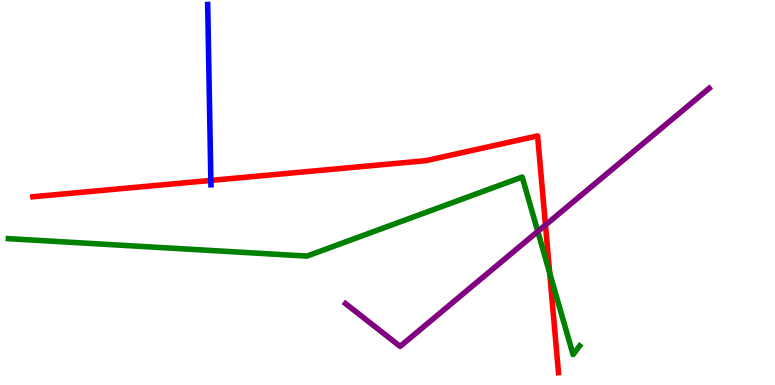[{'lines': ['blue', 'red'], 'intersections': [{'x': 2.72, 'y': 5.31}]}, {'lines': ['green', 'red'], 'intersections': [{'x': 7.09, 'y': 2.91}]}, {'lines': ['purple', 'red'], 'intersections': [{'x': 7.04, 'y': 4.16}]}, {'lines': ['blue', 'green'], 'intersections': []}, {'lines': ['blue', 'purple'], 'intersections': []}, {'lines': ['green', 'purple'], 'intersections': [{'x': 6.94, 'y': 3.99}]}]